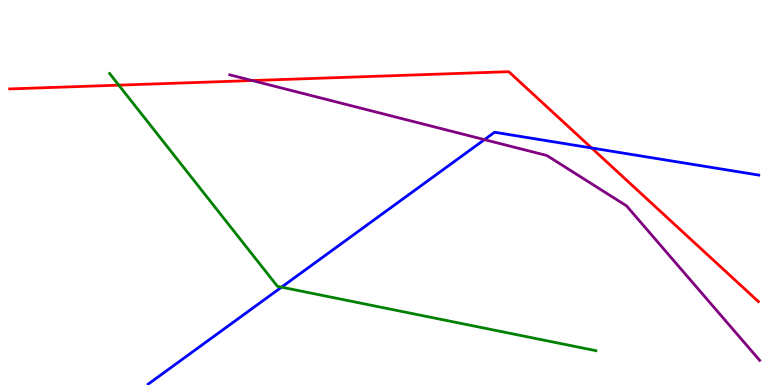[{'lines': ['blue', 'red'], 'intersections': [{'x': 7.63, 'y': 6.16}]}, {'lines': ['green', 'red'], 'intersections': [{'x': 1.53, 'y': 7.79}]}, {'lines': ['purple', 'red'], 'intersections': [{'x': 3.25, 'y': 7.91}]}, {'lines': ['blue', 'green'], 'intersections': [{'x': 3.63, 'y': 2.54}]}, {'lines': ['blue', 'purple'], 'intersections': [{'x': 6.25, 'y': 6.37}]}, {'lines': ['green', 'purple'], 'intersections': []}]